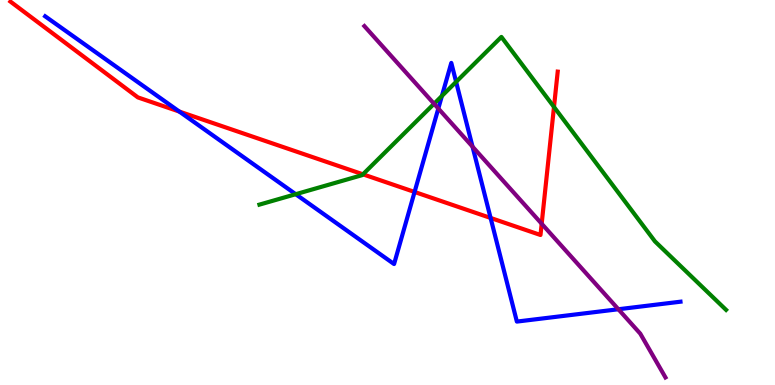[{'lines': ['blue', 'red'], 'intersections': [{'x': 2.31, 'y': 7.1}, {'x': 5.35, 'y': 5.01}, {'x': 6.33, 'y': 4.34}]}, {'lines': ['green', 'red'], 'intersections': [{'x': 4.68, 'y': 5.47}, {'x': 7.15, 'y': 7.22}]}, {'lines': ['purple', 'red'], 'intersections': [{'x': 6.99, 'y': 4.19}]}, {'lines': ['blue', 'green'], 'intersections': [{'x': 3.82, 'y': 4.96}, {'x': 5.7, 'y': 7.51}, {'x': 5.89, 'y': 7.87}]}, {'lines': ['blue', 'purple'], 'intersections': [{'x': 5.66, 'y': 7.18}, {'x': 6.1, 'y': 6.19}, {'x': 7.98, 'y': 1.97}]}, {'lines': ['green', 'purple'], 'intersections': [{'x': 5.6, 'y': 7.3}]}]